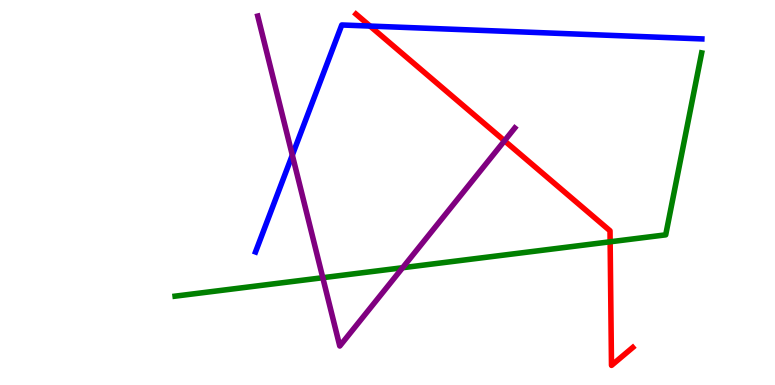[{'lines': ['blue', 'red'], 'intersections': [{'x': 4.77, 'y': 9.32}]}, {'lines': ['green', 'red'], 'intersections': [{'x': 7.87, 'y': 3.72}]}, {'lines': ['purple', 'red'], 'intersections': [{'x': 6.51, 'y': 6.34}]}, {'lines': ['blue', 'green'], 'intersections': []}, {'lines': ['blue', 'purple'], 'intersections': [{'x': 3.77, 'y': 5.97}]}, {'lines': ['green', 'purple'], 'intersections': [{'x': 4.16, 'y': 2.79}, {'x': 5.2, 'y': 3.05}]}]